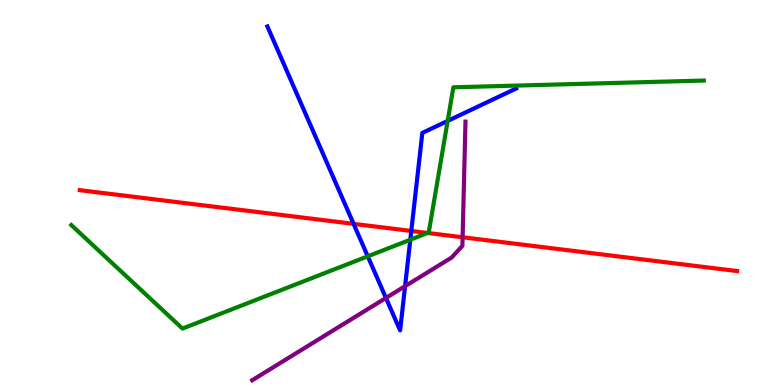[{'lines': ['blue', 'red'], 'intersections': [{'x': 4.56, 'y': 4.19}, {'x': 5.31, 'y': 4.0}]}, {'lines': ['green', 'red'], 'intersections': [{'x': 5.52, 'y': 3.95}]}, {'lines': ['purple', 'red'], 'intersections': [{'x': 5.97, 'y': 3.84}]}, {'lines': ['blue', 'green'], 'intersections': [{'x': 4.75, 'y': 3.34}, {'x': 5.29, 'y': 3.77}, {'x': 5.78, 'y': 6.86}]}, {'lines': ['blue', 'purple'], 'intersections': [{'x': 4.98, 'y': 2.26}, {'x': 5.23, 'y': 2.57}]}, {'lines': ['green', 'purple'], 'intersections': []}]